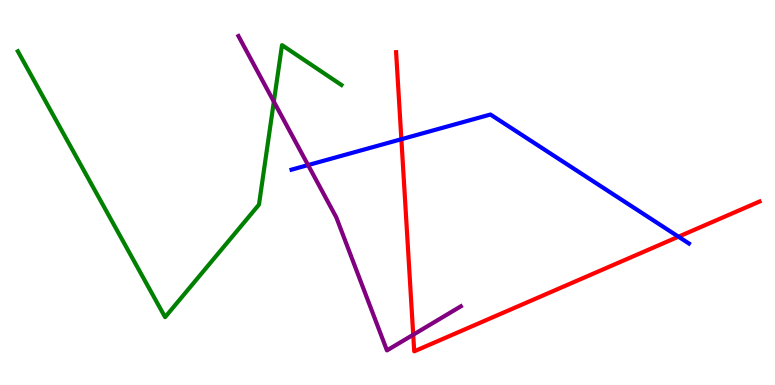[{'lines': ['blue', 'red'], 'intersections': [{'x': 5.18, 'y': 6.38}, {'x': 8.75, 'y': 3.85}]}, {'lines': ['green', 'red'], 'intersections': []}, {'lines': ['purple', 'red'], 'intersections': [{'x': 5.33, 'y': 1.31}]}, {'lines': ['blue', 'green'], 'intersections': []}, {'lines': ['blue', 'purple'], 'intersections': [{'x': 3.98, 'y': 5.71}]}, {'lines': ['green', 'purple'], 'intersections': [{'x': 3.53, 'y': 7.36}]}]